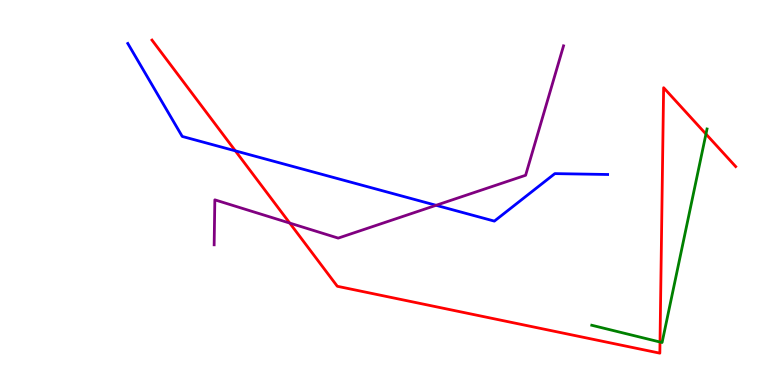[{'lines': ['blue', 'red'], 'intersections': [{'x': 3.04, 'y': 6.08}]}, {'lines': ['green', 'red'], 'intersections': [{'x': 8.52, 'y': 1.12}, {'x': 9.11, 'y': 6.52}]}, {'lines': ['purple', 'red'], 'intersections': [{'x': 3.74, 'y': 4.21}]}, {'lines': ['blue', 'green'], 'intersections': []}, {'lines': ['blue', 'purple'], 'intersections': [{'x': 5.63, 'y': 4.67}]}, {'lines': ['green', 'purple'], 'intersections': []}]